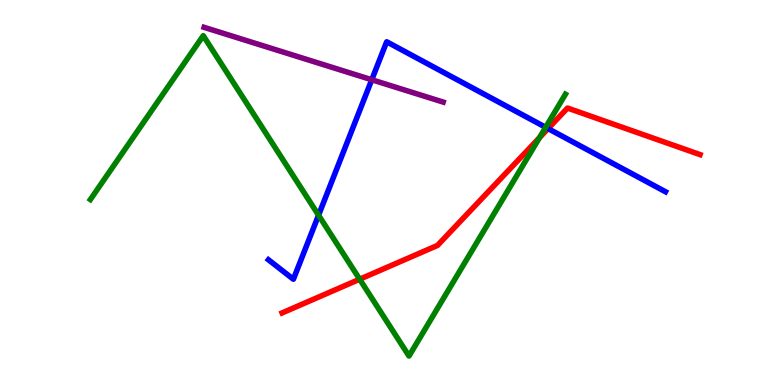[{'lines': ['blue', 'red'], 'intersections': [{'x': 7.07, 'y': 6.66}]}, {'lines': ['green', 'red'], 'intersections': [{'x': 4.64, 'y': 2.75}, {'x': 6.96, 'y': 6.42}]}, {'lines': ['purple', 'red'], 'intersections': []}, {'lines': ['blue', 'green'], 'intersections': [{'x': 4.11, 'y': 4.41}, {'x': 7.04, 'y': 6.69}]}, {'lines': ['blue', 'purple'], 'intersections': [{'x': 4.8, 'y': 7.93}]}, {'lines': ['green', 'purple'], 'intersections': []}]